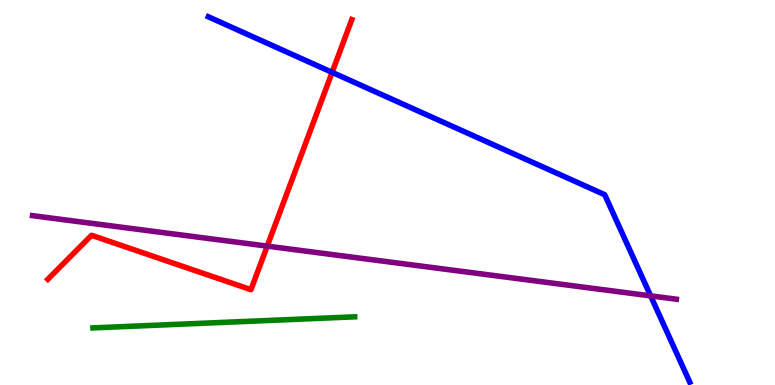[{'lines': ['blue', 'red'], 'intersections': [{'x': 4.29, 'y': 8.12}]}, {'lines': ['green', 'red'], 'intersections': []}, {'lines': ['purple', 'red'], 'intersections': [{'x': 3.45, 'y': 3.61}]}, {'lines': ['blue', 'green'], 'intersections': []}, {'lines': ['blue', 'purple'], 'intersections': [{'x': 8.4, 'y': 2.32}]}, {'lines': ['green', 'purple'], 'intersections': []}]